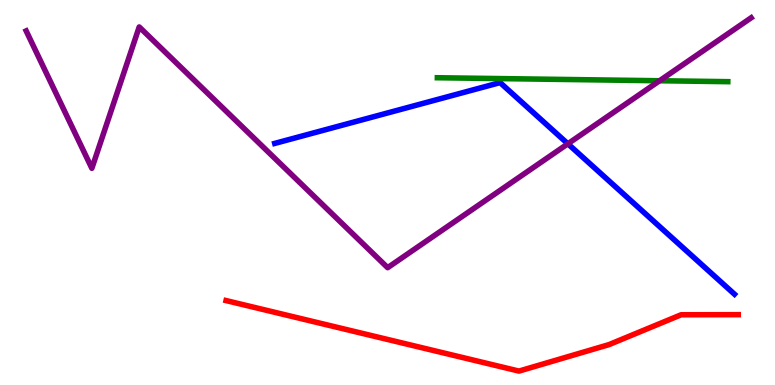[{'lines': ['blue', 'red'], 'intersections': []}, {'lines': ['green', 'red'], 'intersections': []}, {'lines': ['purple', 'red'], 'intersections': []}, {'lines': ['blue', 'green'], 'intersections': []}, {'lines': ['blue', 'purple'], 'intersections': [{'x': 7.33, 'y': 6.27}]}, {'lines': ['green', 'purple'], 'intersections': [{'x': 8.51, 'y': 7.9}]}]